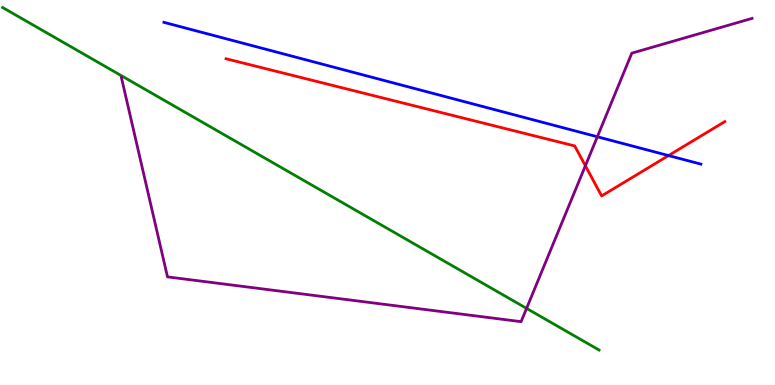[{'lines': ['blue', 'red'], 'intersections': [{'x': 8.63, 'y': 5.96}]}, {'lines': ['green', 'red'], 'intersections': []}, {'lines': ['purple', 'red'], 'intersections': [{'x': 7.55, 'y': 5.69}]}, {'lines': ['blue', 'green'], 'intersections': []}, {'lines': ['blue', 'purple'], 'intersections': [{'x': 7.71, 'y': 6.45}]}, {'lines': ['green', 'purple'], 'intersections': [{'x': 6.79, 'y': 1.99}]}]